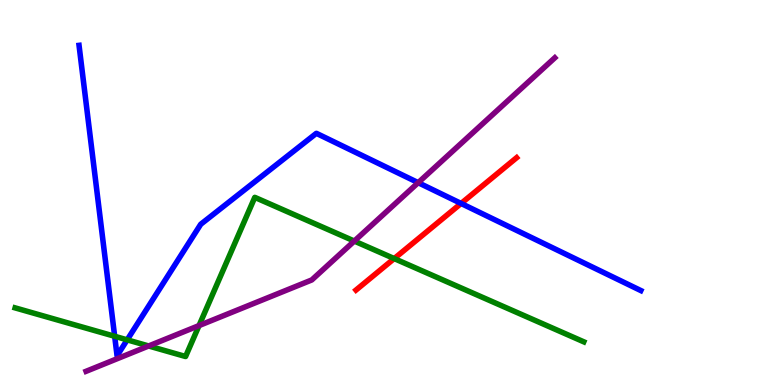[{'lines': ['blue', 'red'], 'intersections': [{'x': 5.95, 'y': 4.72}]}, {'lines': ['green', 'red'], 'intersections': [{'x': 5.09, 'y': 3.28}]}, {'lines': ['purple', 'red'], 'intersections': []}, {'lines': ['blue', 'green'], 'intersections': [{'x': 1.48, 'y': 1.27}, {'x': 1.64, 'y': 1.17}]}, {'lines': ['blue', 'purple'], 'intersections': [{'x': 5.4, 'y': 5.26}]}, {'lines': ['green', 'purple'], 'intersections': [{'x': 1.92, 'y': 1.01}, {'x': 2.57, 'y': 1.54}, {'x': 4.57, 'y': 3.74}]}]